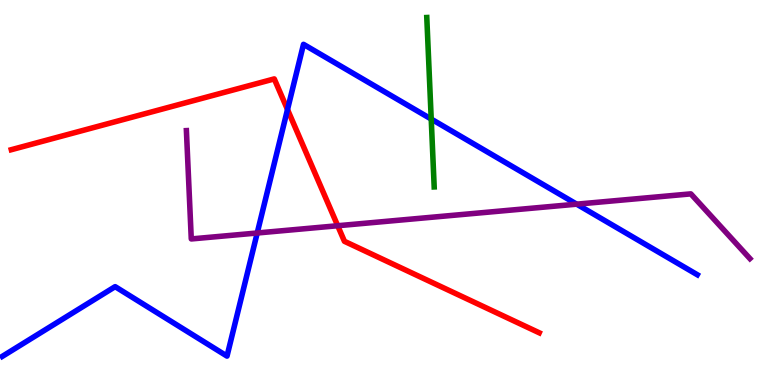[{'lines': ['blue', 'red'], 'intersections': [{'x': 3.71, 'y': 7.15}]}, {'lines': ['green', 'red'], 'intersections': []}, {'lines': ['purple', 'red'], 'intersections': [{'x': 4.36, 'y': 4.14}]}, {'lines': ['blue', 'green'], 'intersections': [{'x': 5.56, 'y': 6.91}]}, {'lines': ['blue', 'purple'], 'intersections': [{'x': 3.32, 'y': 3.95}, {'x': 7.44, 'y': 4.7}]}, {'lines': ['green', 'purple'], 'intersections': []}]